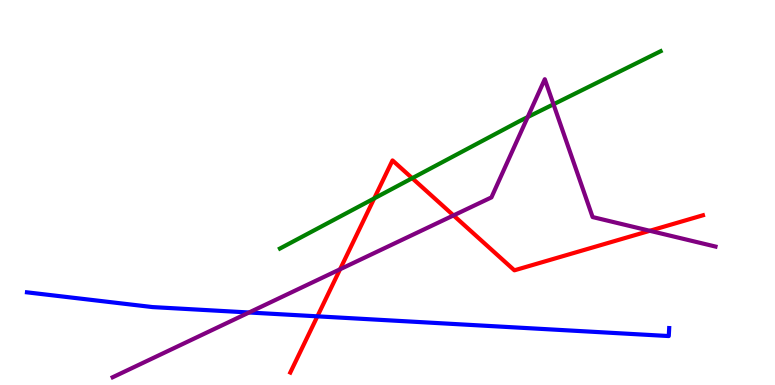[{'lines': ['blue', 'red'], 'intersections': [{'x': 4.1, 'y': 1.78}]}, {'lines': ['green', 'red'], 'intersections': [{'x': 4.83, 'y': 4.85}, {'x': 5.32, 'y': 5.37}]}, {'lines': ['purple', 'red'], 'intersections': [{'x': 4.39, 'y': 3.01}, {'x': 5.85, 'y': 4.4}, {'x': 8.38, 'y': 4.01}]}, {'lines': ['blue', 'green'], 'intersections': []}, {'lines': ['blue', 'purple'], 'intersections': [{'x': 3.21, 'y': 1.88}]}, {'lines': ['green', 'purple'], 'intersections': [{'x': 6.81, 'y': 6.96}, {'x': 7.14, 'y': 7.29}]}]